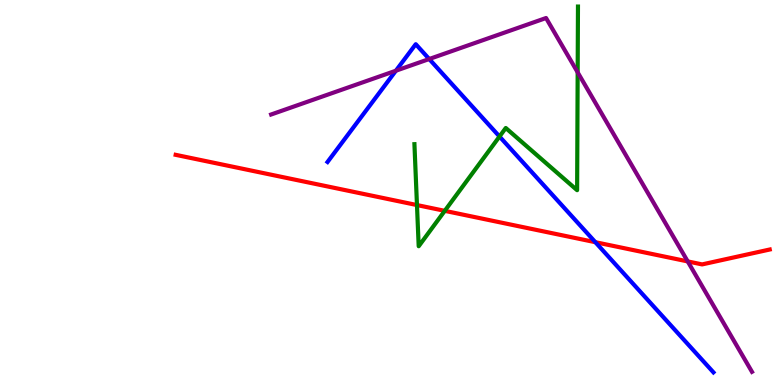[{'lines': ['blue', 'red'], 'intersections': [{'x': 7.68, 'y': 3.71}]}, {'lines': ['green', 'red'], 'intersections': [{'x': 5.38, 'y': 4.67}, {'x': 5.74, 'y': 4.52}]}, {'lines': ['purple', 'red'], 'intersections': [{'x': 8.87, 'y': 3.21}]}, {'lines': ['blue', 'green'], 'intersections': [{'x': 6.45, 'y': 6.45}]}, {'lines': ['blue', 'purple'], 'intersections': [{'x': 5.11, 'y': 8.16}, {'x': 5.54, 'y': 8.47}]}, {'lines': ['green', 'purple'], 'intersections': [{'x': 7.45, 'y': 8.12}]}]